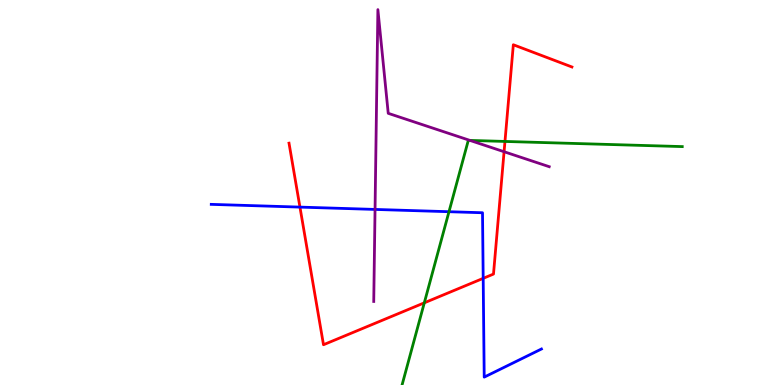[{'lines': ['blue', 'red'], 'intersections': [{'x': 3.87, 'y': 4.62}, {'x': 6.23, 'y': 2.77}]}, {'lines': ['green', 'red'], 'intersections': [{'x': 5.47, 'y': 2.13}, {'x': 6.52, 'y': 6.33}]}, {'lines': ['purple', 'red'], 'intersections': [{'x': 6.5, 'y': 6.06}]}, {'lines': ['blue', 'green'], 'intersections': [{'x': 5.79, 'y': 4.5}]}, {'lines': ['blue', 'purple'], 'intersections': [{'x': 4.84, 'y': 4.56}]}, {'lines': ['green', 'purple'], 'intersections': [{'x': 6.06, 'y': 6.35}]}]